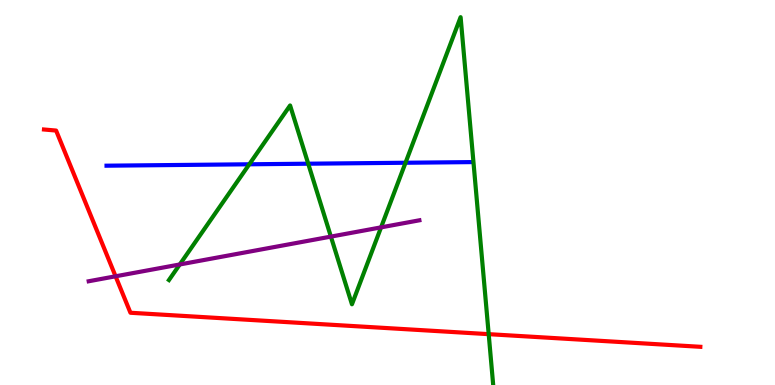[{'lines': ['blue', 'red'], 'intersections': []}, {'lines': ['green', 'red'], 'intersections': [{'x': 6.31, 'y': 1.32}]}, {'lines': ['purple', 'red'], 'intersections': [{'x': 1.49, 'y': 2.82}]}, {'lines': ['blue', 'green'], 'intersections': [{'x': 3.22, 'y': 5.73}, {'x': 3.98, 'y': 5.75}, {'x': 5.23, 'y': 5.77}]}, {'lines': ['blue', 'purple'], 'intersections': []}, {'lines': ['green', 'purple'], 'intersections': [{'x': 2.32, 'y': 3.13}, {'x': 4.27, 'y': 3.85}, {'x': 4.92, 'y': 4.09}]}]